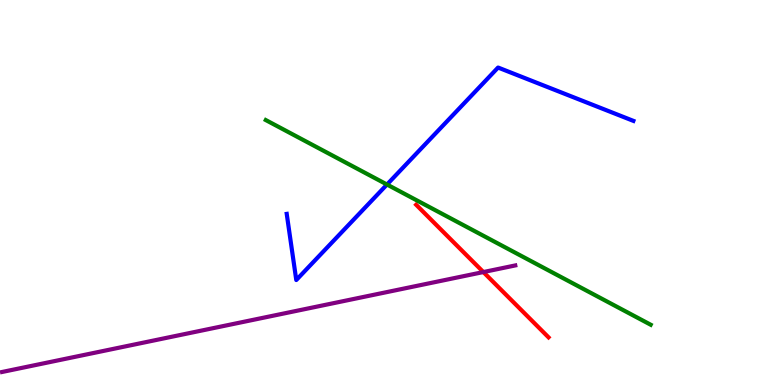[{'lines': ['blue', 'red'], 'intersections': []}, {'lines': ['green', 'red'], 'intersections': []}, {'lines': ['purple', 'red'], 'intersections': [{'x': 6.24, 'y': 2.93}]}, {'lines': ['blue', 'green'], 'intersections': [{'x': 4.99, 'y': 5.21}]}, {'lines': ['blue', 'purple'], 'intersections': []}, {'lines': ['green', 'purple'], 'intersections': []}]